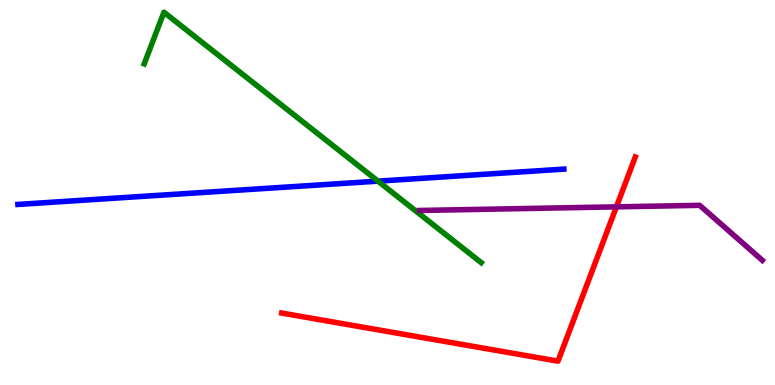[{'lines': ['blue', 'red'], 'intersections': []}, {'lines': ['green', 'red'], 'intersections': []}, {'lines': ['purple', 'red'], 'intersections': [{'x': 7.95, 'y': 4.63}]}, {'lines': ['blue', 'green'], 'intersections': [{'x': 4.88, 'y': 5.29}]}, {'lines': ['blue', 'purple'], 'intersections': []}, {'lines': ['green', 'purple'], 'intersections': []}]